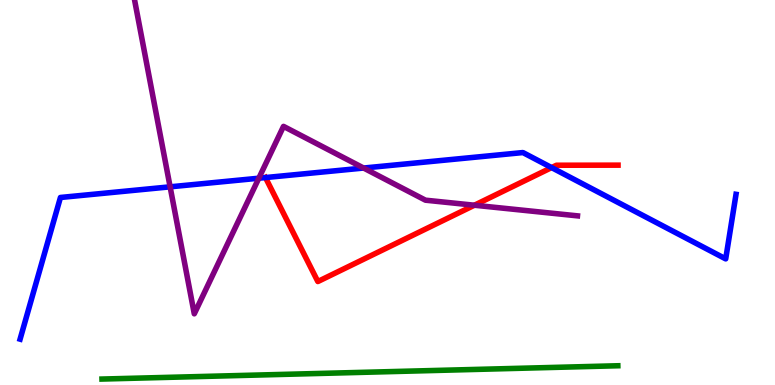[{'lines': ['blue', 'red'], 'intersections': [{'x': 3.43, 'y': 5.39}, {'x': 7.12, 'y': 5.65}]}, {'lines': ['green', 'red'], 'intersections': []}, {'lines': ['purple', 'red'], 'intersections': [{'x': 6.12, 'y': 4.67}]}, {'lines': ['blue', 'green'], 'intersections': []}, {'lines': ['blue', 'purple'], 'intersections': [{'x': 2.2, 'y': 5.15}, {'x': 3.34, 'y': 5.37}, {'x': 4.69, 'y': 5.64}]}, {'lines': ['green', 'purple'], 'intersections': []}]